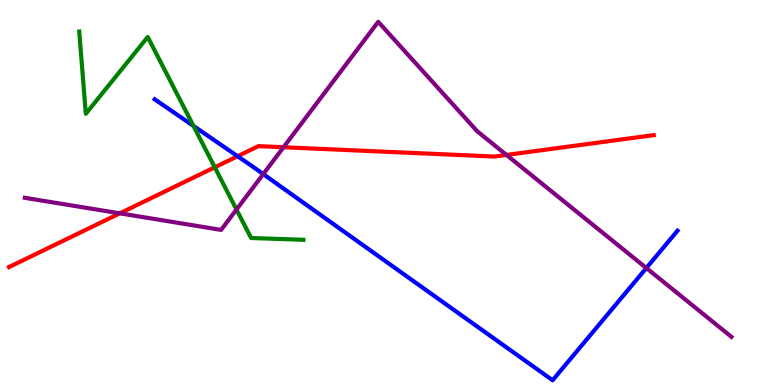[{'lines': ['blue', 'red'], 'intersections': [{'x': 3.07, 'y': 5.94}]}, {'lines': ['green', 'red'], 'intersections': [{'x': 2.77, 'y': 5.65}]}, {'lines': ['purple', 'red'], 'intersections': [{'x': 1.55, 'y': 4.46}, {'x': 3.66, 'y': 6.18}, {'x': 6.54, 'y': 5.98}]}, {'lines': ['blue', 'green'], 'intersections': [{'x': 2.5, 'y': 6.73}]}, {'lines': ['blue', 'purple'], 'intersections': [{'x': 3.4, 'y': 5.48}, {'x': 8.34, 'y': 3.04}]}, {'lines': ['green', 'purple'], 'intersections': [{'x': 3.05, 'y': 4.56}]}]